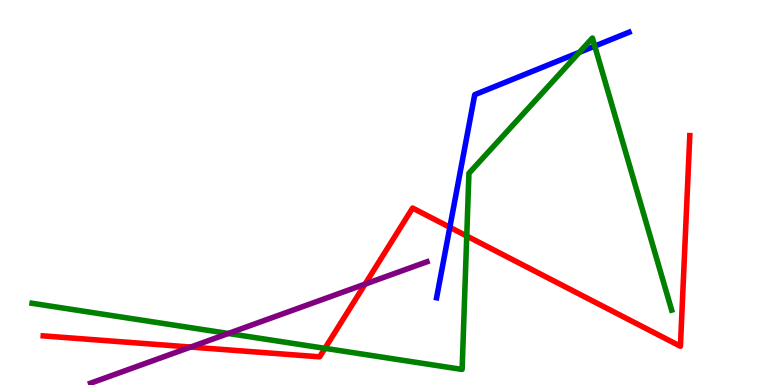[{'lines': ['blue', 'red'], 'intersections': [{'x': 5.8, 'y': 4.1}]}, {'lines': ['green', 'red'], 'intersections': [{'x': 4.19, 'y': 0.952}, {'x': 6.02, 'y': 3.87}]}, {'lines': ['purple', 'red'], 'intersections': [{'x': 2.46, 'y': 0.986}, {'x': 4.71, 'y': 2.62}]}, {'lines': ['blue', 'green'], 'intersections': [{'x': 7.48, 'y': 8.64}, {'x': 7.67, 'y': 8.8}]}, {'lines': ['blue', 'purple'], 'intersections': []}, {'lines': ['green', 'purple'], 'intersections': [{'x': 2.95, 'y': 1.34}]}]